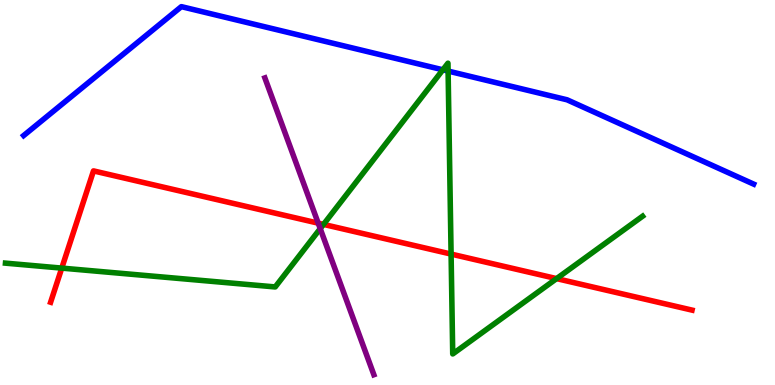[{'lines': ['blue', 'red'], 'intersections': []}, {'lines': ['green', 'red'], 'intersections': [{'x': 0.797, 'y': 3.04}, {'x': 4.17, 'y': 4.17}, {'x': 5.82, 'y': 3.4}, {'x': 7.18, 'y': 2.76}]}, {'lines': ['purple', 'red'], 'intersections': [{'x': 4.11, 'y': 4.2}]}, {'lines': ['blue', 'green'], 'intersections': [{'x': 5.71, 'y': 8.19}, {'x': 5.78, 'y': 8.15}]}, {'lines': ['blue', 'purple'], 'intersections': []}, {'lines': ['green', 'purple'], 'intersections': [{'x': 4.13, 'y': 4.06}]}]